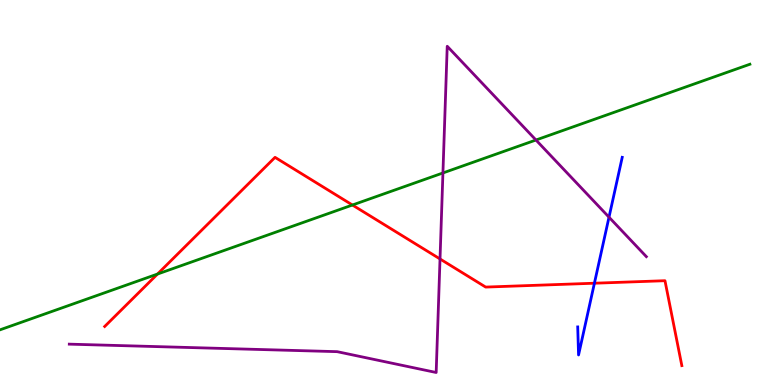[{'lines': ['blue', 'red'], 'intersections': [{'x': 7.67, 'y': 2.64}]}, {'lines': ['green', 'red'], 'intersections': [{'x': 2.03, 'y': 2.88}, {'x': 4.55, 'y': 4.68}]}, {'lines': ['purple', 'red'], 'intersections': [{'x': 5.68, 'y': 3.27}]}, {'lines': ['blue', 'green'], 'intersections': []}, {'lines': ['blue', 'purple'], 'intersections': [{'x': 7.86, 'y': 4.36}]}, {'lines': ['green', 'purple'], 'intersections': [{'x': 5.72, 'y': 5.51}, {'x': 6.92, 'y': 6.36}]}]